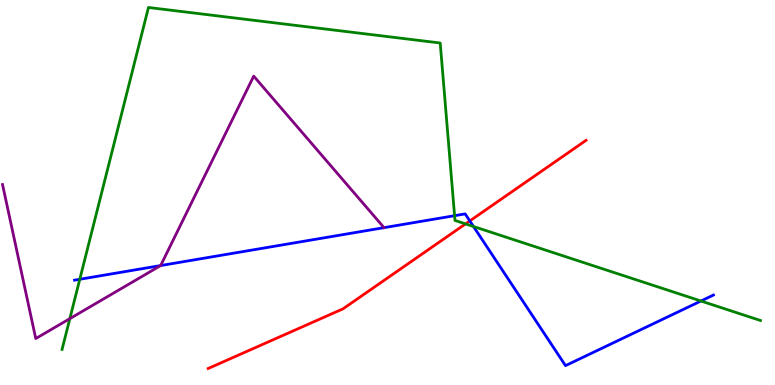[{'lines': ['blue', 'red'], 'intersections': [{'x': 6.06, 'y': 4.26}]}, {'lines': ['green', 'red'], 'intersections': [{'x': 6.01, 'y': 4.18}]}, {'lines': ['purple', 'red'], 'intersections': []}, {'lines': ['blue', 'green'], 'intersections': [{'x': 1.03, 'y': 2.75}, {'x': 5.87, 'y': 4.4}, {'x': 6.11, 'y': 4.12}, {'x': 9.04, 'y': 2.18}]}, {'lines': ['blue', 'purple'], 'intersections': [{'x': 2.07, 'y': 3.1}]}, {'lines': ['green', 'purple'], 'intersections': [{'x': 0.901, 'y': 1.72}]}]